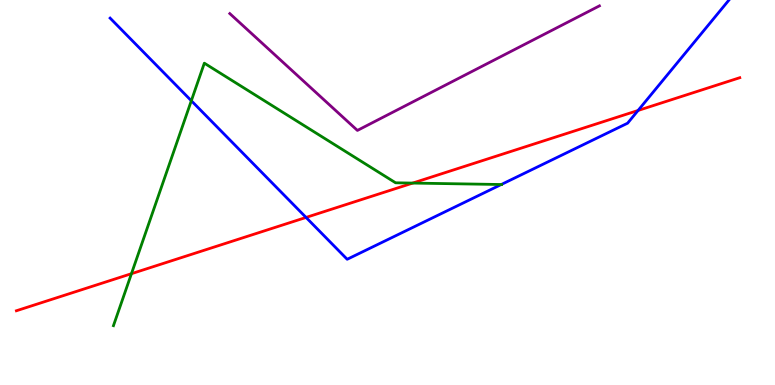[{'lines': ['blue', 'red'], 'intersections': [{'x': 3.95, 'y': 4.35}, {'x': 8.23, 'y': 7.13}]}, {'lines': ['green', 'red'], 'intersections': [{'x': 1.7, 'y': 2.89}, {'x': 5.33, 'y': 5.24}]}, {'lines': ['purple', 'red'], 'intersections': []}, {'lines': ['blue', 'green'], 'intersections': [{'x': 2.47, 'y': 7.38}, {'x': 6.47, 'y': 5.21}]}, {'lines': ['blue', 'purple'], 'intersections': []}, {'lines': ['green', 'purple'], 'intersections': []}]